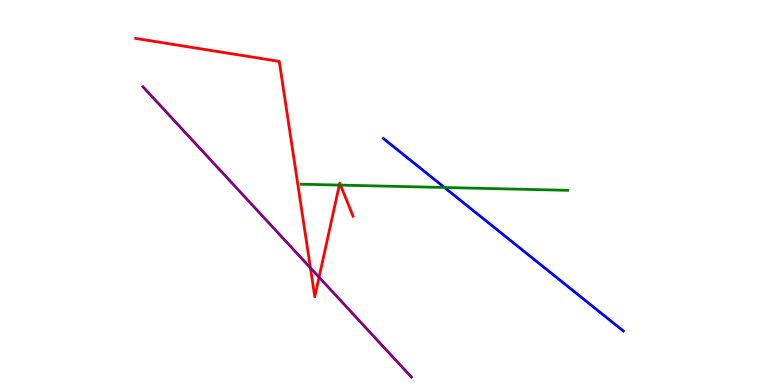[{'lines': ['blue', 'red'], 'intersections': []}, {'lines': ['green', 'red'], 'intersections': [{'x': 4.38, 'y': 5.19}, {'x': 4.39, 'y': 5.19}]}, {'lines': ['purple', 'red'], 'intersections': [{'x': 4.01, 'y': 3.04}, {'x': 4.12, 'y': 2.8}]}, {'lines': ['blue', 'green'], 'intersections': [{'x': 5.73, 'y': 5.13}]}, {'lines': ['blue', 'purple'], 'intersections': []}, {'lines': ['green', 'purple'], 'intersections': []}]